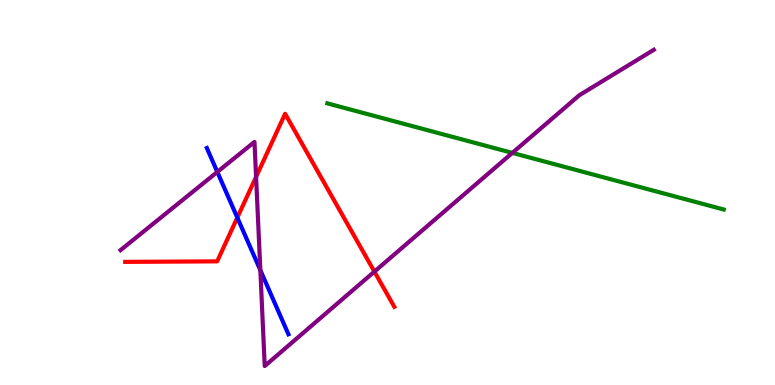[{'lines': ['blue', 'red'], 'intersections': [{'x': 3.06, 'y': 4.35}]}, {'lines': ['green', 'red'], 'intersections': []}, {'lines': ['purple', 'red'], 'intersections': [{'x': 3.3, 'y': 5.41}, {'x': 4.83, 'y': 2.94}]}, {'lines': ['blue', 'green'], 'intersections': []}, {'lines': ['blue', 'purple'], 'intersections': [{'x': 2.8, 'y': 5.53}, {'x': 3.36, 'y': 2.98}]}, {'lines': ['green', 'purple'], 'intersections': [{'x': 6.61, 'y': 6.03}]}]